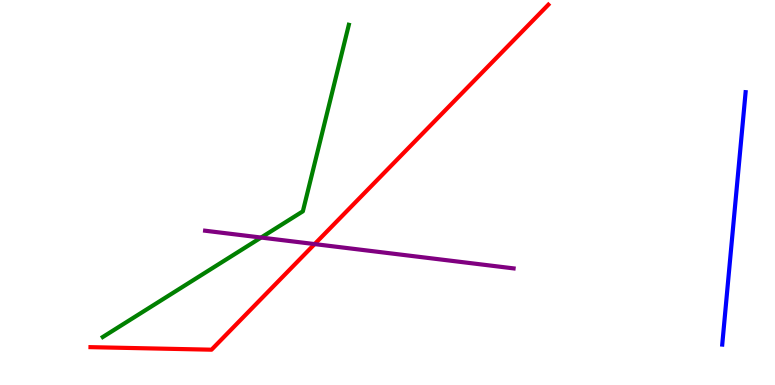[{'lines': ['blue', 'red'], 'intersections': []}, {'lines': ['green', 'red'], 'intersections': []}, {'lines': ['purple', 'red'], 'intersections': [{'x': 4.06, 'y': 3.66}]}, {'lines': ['blue', 'green'], 'intersections': []}, {'lines': ['blue', 'purple'], 'intersections': []}, {'lines': ['green', 'purple'], 'intersections': [{'x': 3.37, 'y': 3.83}]}]